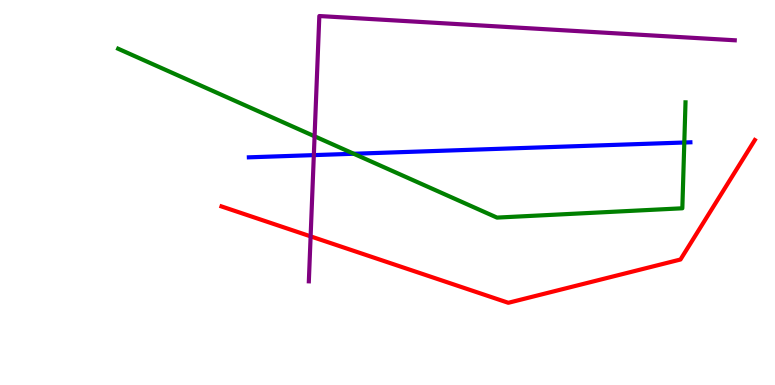[{'lines': ['blue', 'red'], 'intersections': []}, {'lines': ['green', 'red'], 'intersections': []}, {'lines': ['purple', 'red'], 'intersections': [{'x': 4.01, 'y': 3.86}]}, {'lines': ['blue', 'green'], 'intersections': [{'x': 4.56, 'y': 6.01}, {'x': 8.83, 'y': 6.3}]}, {'lines': ['blue', 'purple'], 'intersections': [{'x': 4.05, 'y': 5.97}]}, {'lines': ['green', 'purple'], 'intersections': [{'x': 4.06, 'y': 6.46}]}]